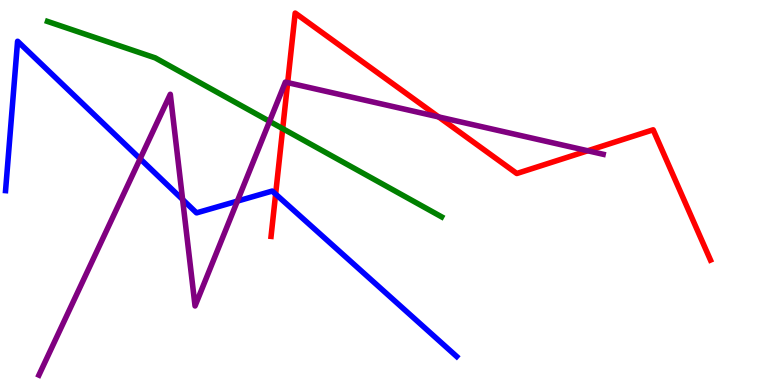[{'lines': ['blue', 'red'], 'intersections': [{'x': 3.56, 'y': 4.96}]}, {'lines': ['green', 'red'], 'intersections': [{'x': 3.65, 'y': 6.66}]}, {'lines': ['purple', 'red'], 'intersections': [{'x': 3.71, 'y': 7.85}, {'x': 5.66, 'y': 6.96}, {'x': 7.58, 'y': 6.08}]}, {'lines': ['blue', 'green'], 'intersections': []}, {'lines': ['blue', 'purple'], 'intersections': [{'x': 1.81, 'y': 5.88}, {'x': 2.36, 'y': 4.82}, {'x': 3.06, 'y': 4.78}]}, {'lines': ['green', 'purple'], 'intersections': [{'x': 3.48, 'y': 6.85}]}]